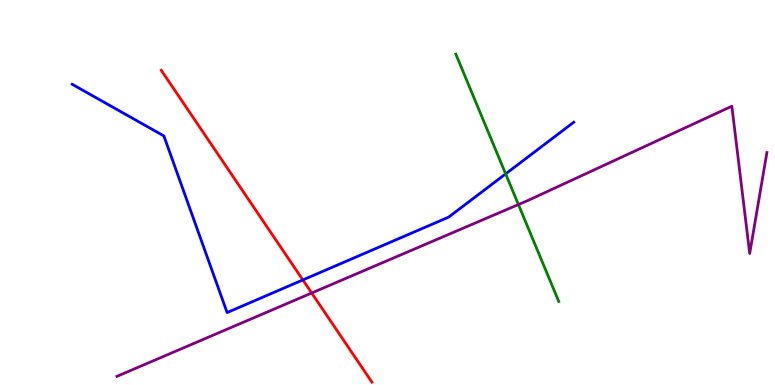[{'lines': ['blue', 'red'], 'intersections': [{'x': 3.91, 'y': 2.73}]}, {'lines': ['green', 'red'], 'intersections': []}, {'lines': ['purple', 'red'], 'intersections': [{'x': 4.02, 'y': 2.39}]}, {'lines': ['blue', 'green'], 'intersections': [{'x': 6.52, 'y': 5.48}]}, {'lines': ['blue', 'purple'], 'intersections': []}, {'lines': ['green', 'purple'], 'intersections': [{'x': 6.69, 'y': 4.69}]}]